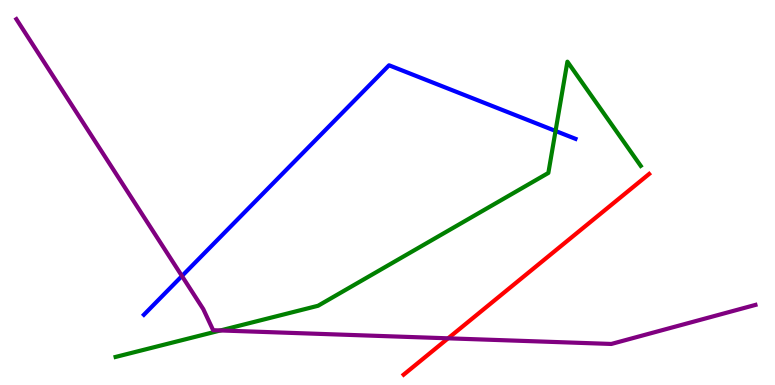[{'lines': ['blue', 'red'], 'intersections': []}, {'lines': ['green', 'red'], 'intersections': []}, {'lines': ['purple', 'red'], 'intersections': [{'x': 5.78, 'y': 1.21}]}, {'lines': ['blue', 'green'], 'intersections': [{'x': 7.17, 'y': 6.6}]}, {'lines': ['blue', 'purple'], 'intersections': [{'x': 2.35, 'y': 2.83}]}, {'lines': ['green', 'purple'], 'intersections': [{'x': 2.84, 'y': 1.42}]}]